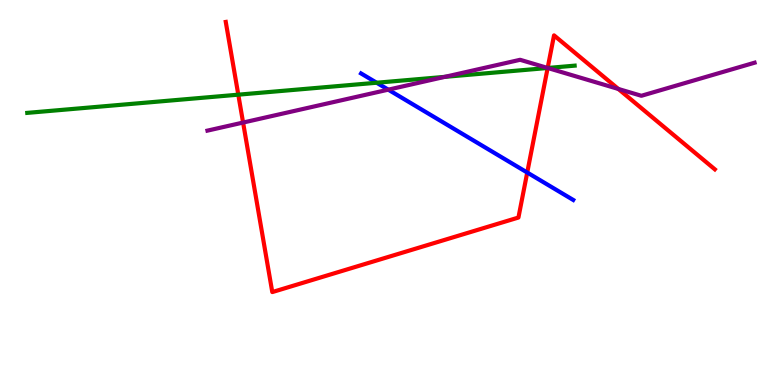[{'lines': ['blue', 'red'], 'intersections': [{'x': 6.8, 'y': 5.52}]}, {'lines': ['green', 'red'], 'intersections': [{'x': 3.07, 'y': 7.54}, {'x': 7.07, 'y': 8.23}]}, {'lines': ['purple', 'red'], 'intersections': [{'x': 3.14, 'y': 6.82}, {'x': 7.07, 'y': 8.23}, {'x': 7.98, 'y': 7.69}]}, {'lines': ['blue', 'green'], 'intersections': [{'x': 4.86, 'y': 7.85}]}, {'lines': ['blue', 'purple'], 'intersections': [{'x': 5.01, 'y': 7.67}]}, {'lines': ['green', 'purple'], 'intersections': [{'x': 5.74, 'y': 8.0}, {'x': 7.07, 'y': 8.23}]}]